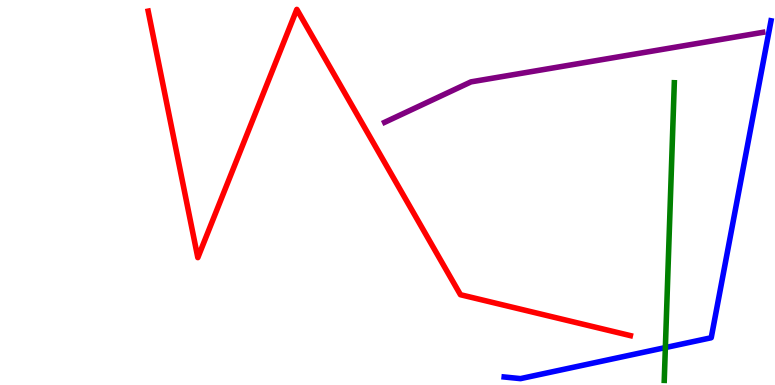[{'lines': ['blue', 'red'], 'intersections': []}, {'lines': ['green', 'red'], 'intersections': []}, {'lines': ['purple', 'red'], 'intersections': []}, {'lines': ['blue', 'green'], 'intersections': [{'x': 8.59, 'y': 0.972}]}, {'lines': ['blue', 'purple'], 'intersections': []}, {'lines': ['green', 'purple'], 'intersections': []}]